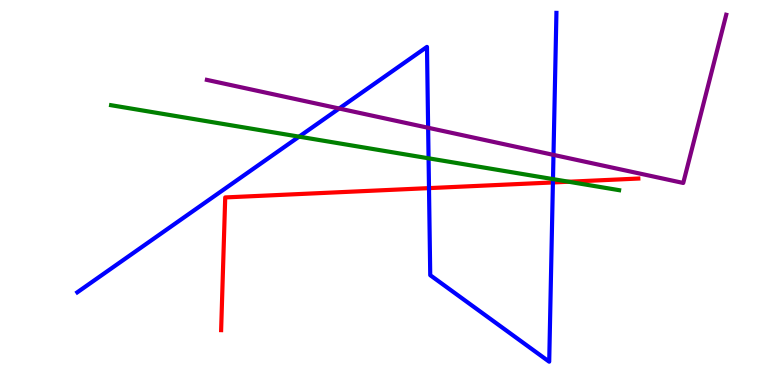[{'lines': ['blue', 'red'], 'intersections': [{'x': 5.54, 'y': 5.11}, {'x': 7.13, 'y': 5.26}]}, {'lines': ['green', 'red'], 'intersections': [{'x': 7.34, 'y': 5.28}]}, {'lines': ['purple', 'red'], 'intersections': []}, {'lines': ['blue', 'green'], 'intersections': [{'x': 3.86, 'y': 6.45}, {'x': 5.53, 'y': 5.89}, {'x': 7.14, 'y': 5.35}]}, {'lines': ['blue', 'purple'], 'intersections': [{'x': 4.38, 'y': 7.18}, {'x': 5.52, 'y': 6.68}, {'x': 7.14, 'y': 5.98}]}, {'lines': ['green', 'purple'], 'intersections': []}]